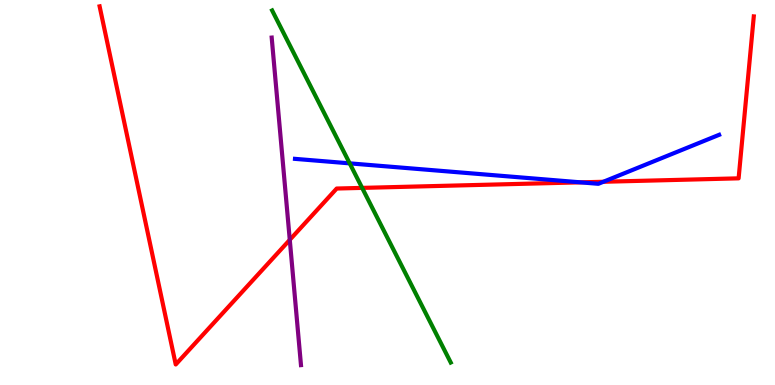[{'lines': ['blue', 'red'], 'intersections': [{'x': 7.49, 'y': 5.26}, {'x': 7.79, 'y': 5.28}]}, {'lines': ['green', 'red'], 'intersections': [{'x': 4.67, 'y': 5.12}]}, {'lines': ['purple', 'red'], 'intersections': [{'x': 3.74, 'y': 3.77}]}, {'lines': ['blue', 'green'], 'intersections': [{'x': 4.51, 'y': 5.76}]}, {'lines': ['blue', 'purple'], 'intersections': []}, {'lines': ['green', 'purple'], 'intersections': []}]